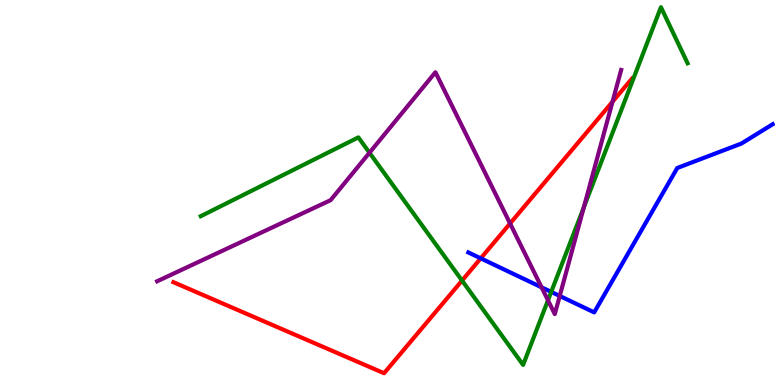[{'lines': ['blue', 'red'], 'intersections': [{'x': 6.2, 'y': 3.29}]}, {'lines': ['green', 'red'], 'intersections': [{'x': 5.96, 'y': 2.71}]}, {'lines': ['purple', 'red'], 'intersections': [{'x': 6.58, 'y': 4.2}, {'x': 7.9, 'y': 7.36}]}, {'lines': ['blue', 'green'], 'intersections': [{'x': 7.11, 'y': 2.42}]}, {'lines': ['blue', 'purple'], 'intersections': [{'x': 6.99, 'y': 2.54}, {'x': 7.22, 'y': 2.31}]}, {'lines': ['green', 'purple'], 'intersections': [{'x': 4.77, 'y': 6.03}, {'x': 7.07, 'y': 2.2}, {'x': 7.53, 'y': 4.62}]}]